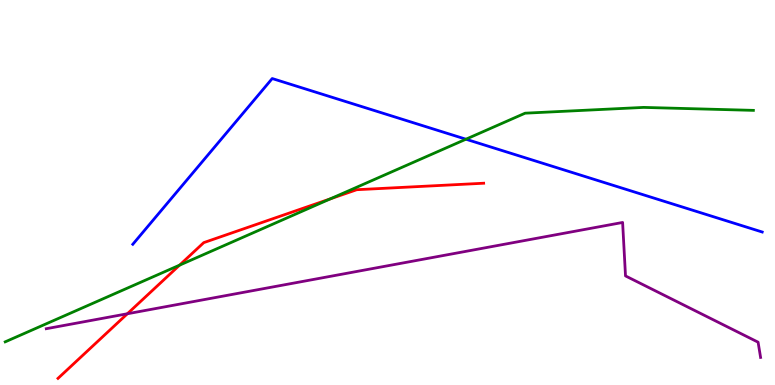[{'lines': ['blue', 'red'], 'intersections': []}, {'lines': ['green', 'red'], 'intersections': [{'x': 2.32, 'y': 3.11}, {'x': 4.26, 'y': 4.84}]}, {'lines': ['purple', 'red'], 'intersections': [{'x': 1.64, 'y': 1.85}]}, {'lines': ['blue', 'green'], 'intersections': [{'x': 6.01, 'y': 6.38}]}, {'lines': ['blue', 'purple'], 'intersections': []}, {'lines': ['green', 'purple'], 'intersections': []}]